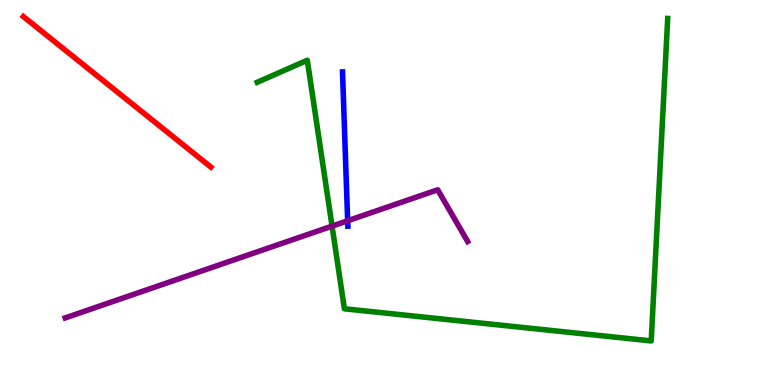[{'lines': ['blue', 'red'], 'intersections': []}, {'lines': ['green', 'red'], 'intersections': []}, {'lines': ['purple', 'red'], 'intersections': []}, {'lines': ['blue', 'green'], 'intersections': []}, {'lines': ['blue', 'purple'], 'intersections': [{'x': 4.49, 'y': 4.27}]}, {'lines': ['green', 'purple'], 'intersections': [{'x': 4.28, 'y': 4.13}]}]